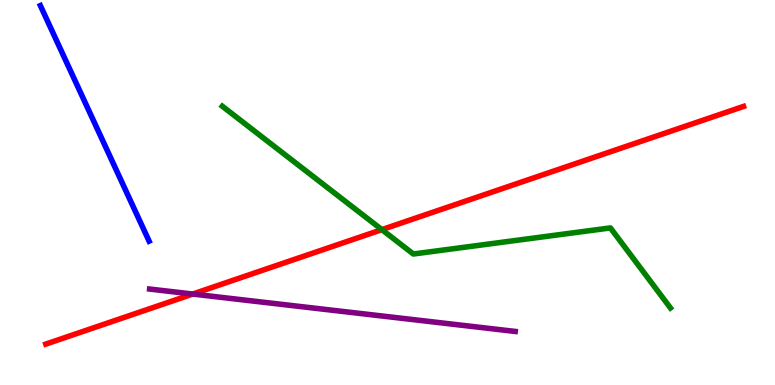[{'lines': ['blue', 'red'], 'intersections': []}, {'lines': ['green', 'red'], 'intersections': [{'x': 4.93, 'y': 4.04}]}, {'lines': ['purple', 'red'], 'intersections': [{'x': 2.49, 'y': 2.36}]}, {'lines': ['blue', 'green'], 'intersections': []}, {'lines': ['blue', 'purple'], 'intersections': []}, {'lines': ['green', 'purple'], 'intersections': []}]